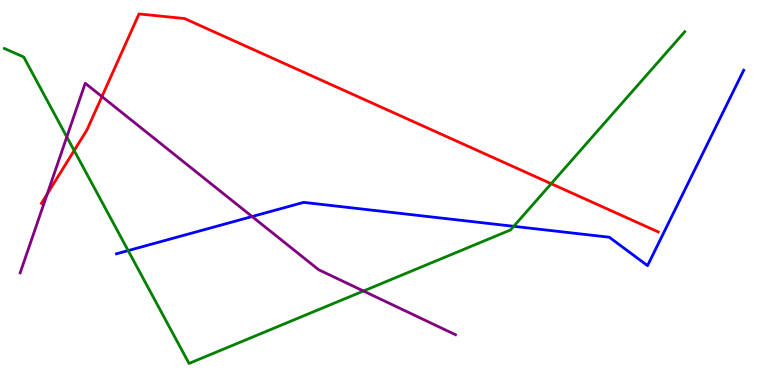[{'lines': ['blue', 'red'], 'intersections': []}, {'lines': ['green', 'red'], 'intersections': [{'x': 0.957, 'y': 6.09}, {'x': 7.11, 'y': 5.23}]}, {'lines': ['purple', 'red'], 'intersections': [{'x': 0.609, 'y': 4.96}, {'x': 1.32, 'y': 7.49}]}, {'lines': ['blue', 'green'], 'intersections': [{'x': 1.65, 'y': 3.49}, {'x': 6.63, 'y': 4.12}]}, {'lines': ['blue', 'purple'], 'intersections': [{'x': 3.25, 'y': 4.38}]}, {'lines': ['green', 'purple'], 'intersections': [{'x': 0.862, 'y': 6.44}, {'x': 4.69, 'y': 2.44}]}]